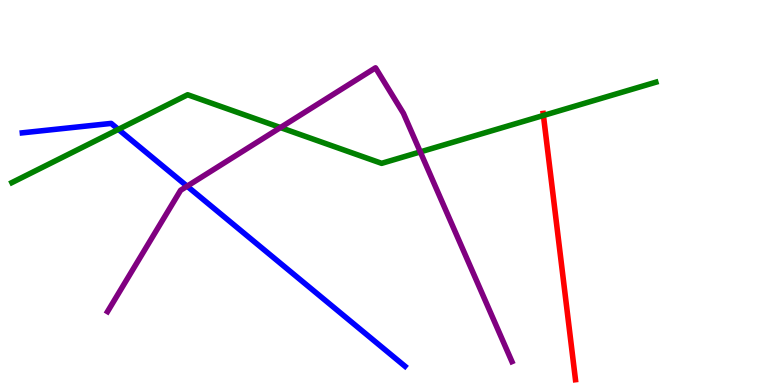[{'lines': ['blue', 'red'], 'intersections': []}, {'lines': ['green', 'red'], 'intersections': [{'x': 7.01, 'y': 7.0}]}, {'lines': ['purple', 'red'], 'intersections': []}, {'lines': ['blue', 'green'], 'intersections': [{'x': 1.53, 'y': 6.64}]}, {'lines': ['blue', 'purple'], 'intersections': [{'x': 2.41, 'y': 5.16}]}, {'lines': ['green', 'purple'], 'intersections': [{'x': 3.62, 'y': 6.69}, {'x': 5.42, 'y': 6.05}]}]